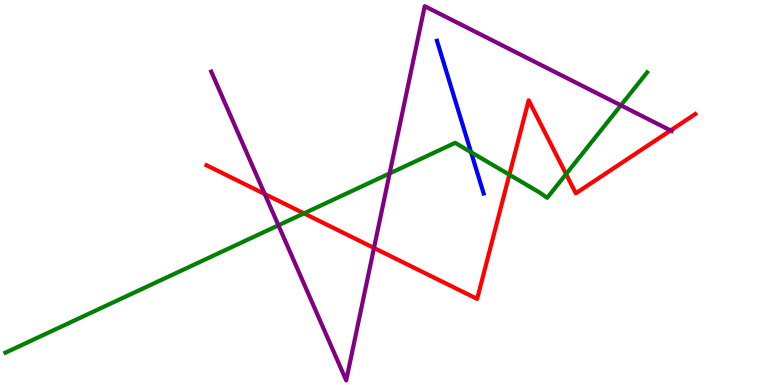[{'lines': ['blue', 'red'], 'intersections': []}, {'lines': ['green', 'red'], 'intersections': [{'x': 3.92, 'y': 4.46}, {'x': 6.57, 'y': 5.46}, {'x': 7.3, 'y': 5.48}]}, {'lines': ['purple', 'red'], 'intersections': [{'x': 3.42, 'y': 4.96}, {'x': 4.83, 'y': 3.56}, {'x': 8.65, 'y': 6.61}]}, {'lines': ['blue', 'green'], 'intersections': [{'x': 6.08, 'y': 6.05}]}, {'lines': ['blue', 'purple'], 'intersections': []}, {'lines': ['green', 'purple'], 'intersections': [{'x': 3.59, 'y': 4.15}, {'x': 5.03, 'y': 5.5}, {'x': 8.01, 'y': 7.26}]}]